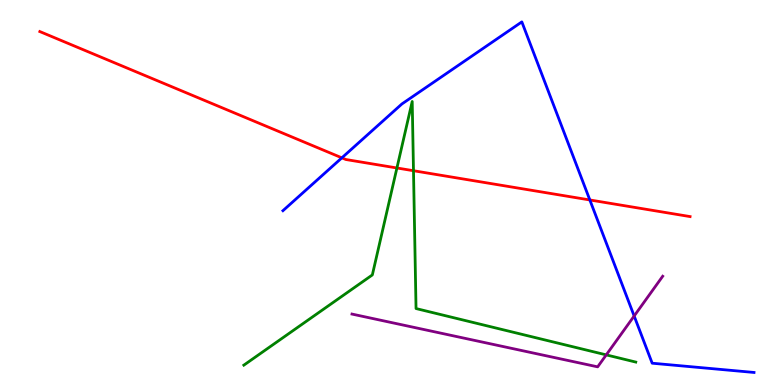[{'lines': ['blue', 'red'], 'intersections': [{'x': 4.41, 'y': 5.9}, {'x': 7.61, 'y': 4.81}]}, {'lines': ['green', 'red'], 'intersections': [{'x': 5.12, 'y': 5.64}, {'x': 5.34, 'y': 5.57}]}, {'lines': ['purple', 'red'], 'intersections': []}, {'lines': ['blue', 'green'], 'intersections': []}, {'lines': ['blue', 'purple'], 'intersections': [{'x': 8.18, 'y': 1.79}]}, {'lines': ['green', 'purple'], 'intersections': [{'x': 7.82, 'y': 0.782}]}]